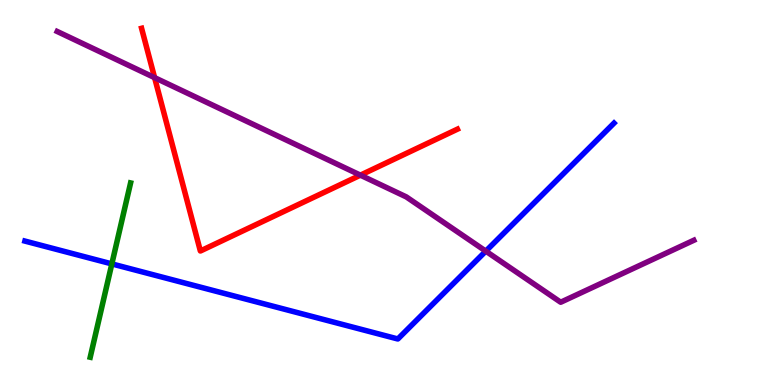[{'lines': ['blue', 'red'], 'intersections': []}, {'lines': ['green', 'red'], 'intersections': []}, {'lines': ['purple', 'red'], 'intersections': [{'x': 1.99, 'y': 7.98}, {'x': 4.65, 'y': 5.45}]}, {'lines': ['blue', 'green'], 'intersections': [{'x': 1.44, 'y': 3.15}]}, {'lines': ['blue', 'purple'], 'intersections': [{'x': 6.27, 'y': 3.48}]}, {'lines': ['green', 'purple'], 'intersections': []}]